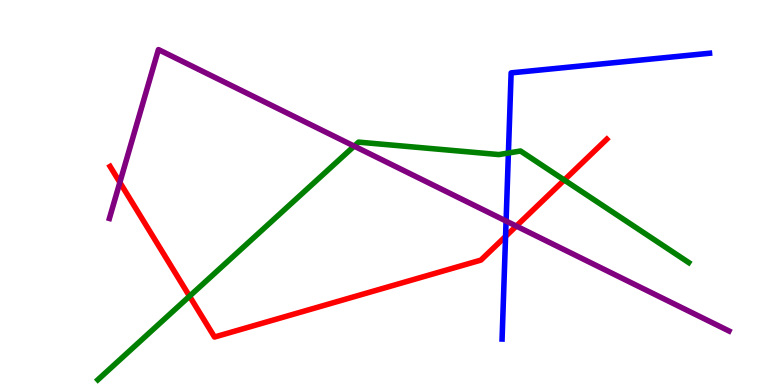[{'lines': ['blue', 'red'], 'intersections': [{'x': 6.52, 'y': 3.86}]}, {'lines': ['green', 'red'], 'intersections': [{'x': 2.45, 'y': 2.31}, {'x': 7.28, 'y': 5.32}]}, {'lines': ['purple', 'red'], 'intersections': [{'x': 1.55, 'y': 5.26}, {'x': 6.66, 'y': 4.13}]}, {'lines': ['blue', 'green'], 'intersections': [{'x': 6.56, 'y': 6.03}]}, {'lines': ['blue', 'purple'], 'intersections': [{'x': 6.53, 'y': 4.26}]}, {'lines': ['green', 'purple'], 'intersections': [{'x': 4.57, 'y': 6.2}]}]